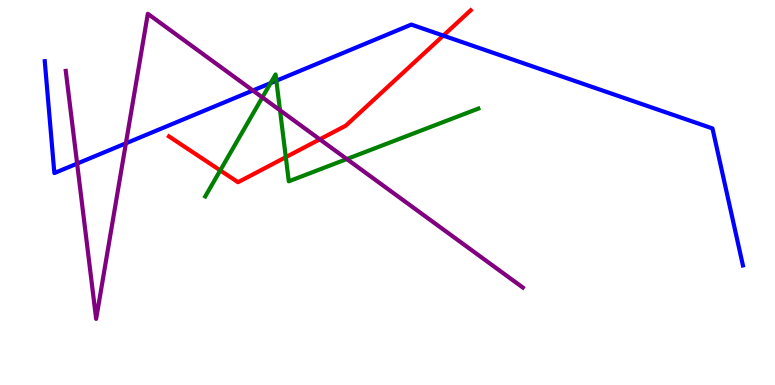[{'lines': ['blue', 'red'], 'intersections': [{'x': 5.72, 'y': 9.08}]}, {'lines': ['green', 'red'], 'intersections': [{'x': 2.84, 'y': 5.57}, {'x': 3.69, 'y': 5.92}]}, {'lines': ['purple', 'red'], 'intersections': [{'x': 4.13, 'y': 6.38}]}, {'lines': ['blue', 'green'], 'intersections': [{'x': 3.49, 'y': 7.84}, {'x': 3.57, 'y': 7.9}]}, {'lines': ['blue', 'purple'], 'intersections': [{'x': 0.995, 'y': 5.75}, {'x': 1.62, 'y': 6.28}, {'x': 3.26, 'y': 7.65}]}, {'lines': ['green', 'purple'], 'intersections': [{'x': 3.39, 'y': 7.47}, {'x': 3.61, 'y': 7.14}, {'x': 4.47, 'y': 5.87}]}]